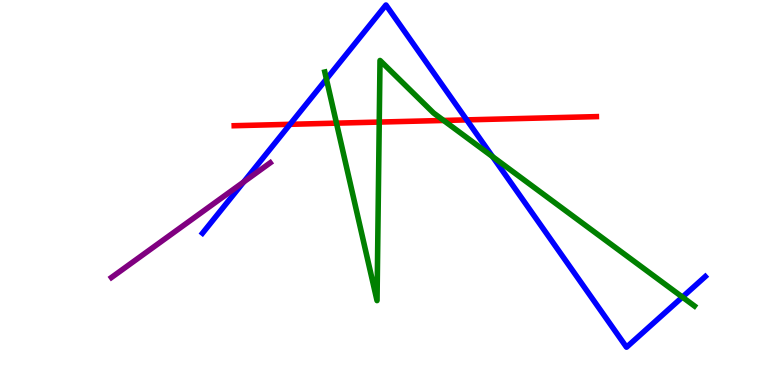[{'lines': ['blue', 'red'], 'intersections': [{'x': 3.74, 'y': 6.77}, {'x': 6.02, 'y': 6.89}]}, {'lines': ['green', 'red'], 'intersections': [{'x': 4.34, 'y': 6.8}, {'x': 4.89, 'y': 6.83}, {'x': 5.72, 'y': 6.87}]}, {'lines': ['purple', 'red'], 'intersections': []}, {'lines': ['blue', 'green'], 'intersections': [{'x': 4.21, 'y': 7.95}, {'x': 6.36, 'y': 5.93}, {'x': 8.81, 'y': 2.28}]}, {'lines': ['blue', 'purple'], 'intersections': [{'x': 3.14, 'y': 5.27}]}, {'lines': ['green', 'purple'], 'intersections': []}]